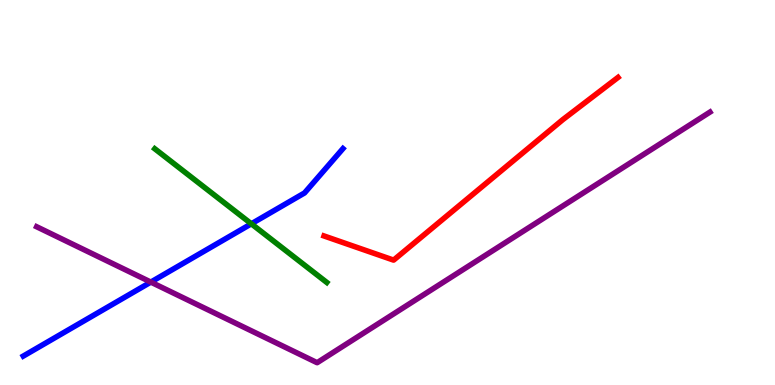[{'lines': ['blue', 'red'], 'intersections': []}, {'lines': ['green', 'red'], 'intersections': []}, {'lines': ['purple', 'red'], 'intersections': []}, {'lines': ['blue', 'green'], 'intersections': [{'x': 3.24, 'y': 4.19}]}, {'lines': ['blue', 'purple'], 'intersections': [{'x': 1.95, 'y': 2.67}]}, {'lines': ['green', 'purple'], 'intersections': []}]